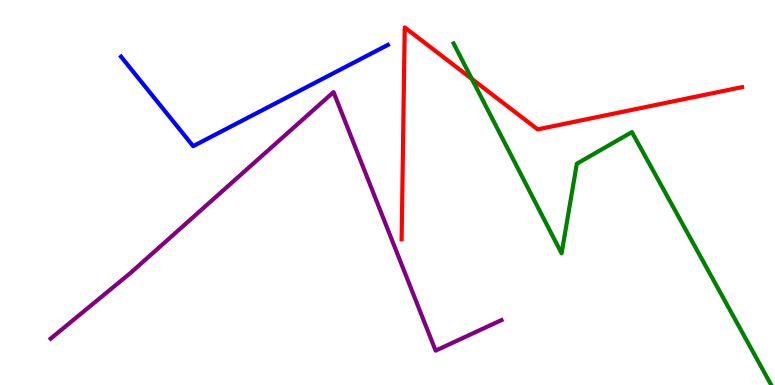[{'lines': ['blue', 'red'], 'intersections': []}, {'lines': ['green', 'red'], 'intersections': [{'x': 6.09, 'y': 7.95}]}, {'lines': ['purple', 'red'], 'intersections': []}, {'lines': ['blue', 'green'], 'intersections': []}, {'lines': ['blue', 'purple'], 'intersections': []}, {'lines': ['green', 'purple'], 'intersections': []}]